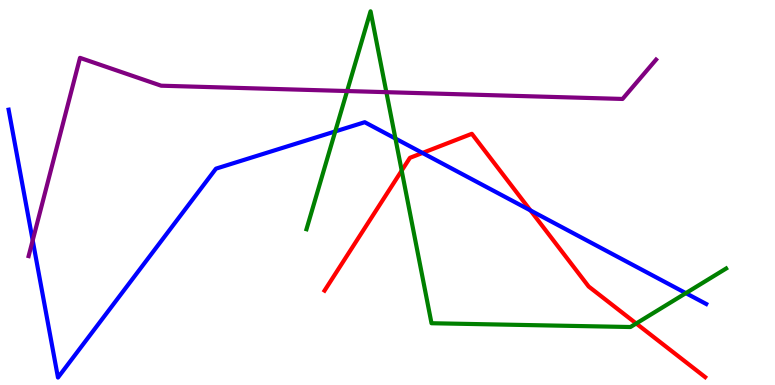[{'lines': ['blue', 'red'], 'intersections': [{'x': 5.45, 'y': 6.03}, {'x': 6.84, 'y': 4.53}]}, {'lines': ['green', 'red'], 'intersections': [{'x': 5.18, 'y': 5.57}, {'x': 8.21, 'y': 1.6}]}, {'lines': ['purple', 'red'], 'intersections': []}, {'lines': ['blue', 'green'], 'intersections': [{'x': 4.33, 'y': 6.59}, {'x': 5.1, 'y': 6.4}, {'x': 8.85, 'y': 2.39}]}, {'lines': ['blue', 'purple'], 'intersections': [{'x': 0.422, 'y': 3.76}]}, {'lines': ['green', 'purple'], 'intersections': [{'x': 4.48, 'y': 7.64}, {'x': 4.99, 'y': 7.61}]}]